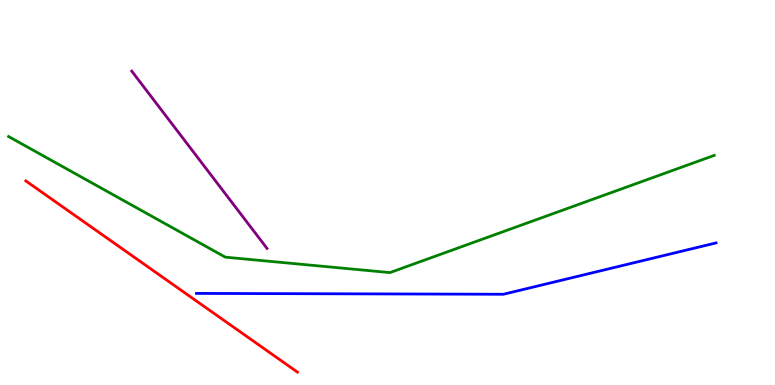[{'lines': ['blue', 'red'], 'intersections': []}, {'lines': ['green', 'red'], 'intersections': []}, {'lines': ['purple', 'red'], 'intersections': []}, {'lines': ['blue', 'green'], 'intersections': []}, {'lines': ['blue', 'purple'], 'intersections': []}, {'lines': ['green', 'purple'], 'intersections': []}]